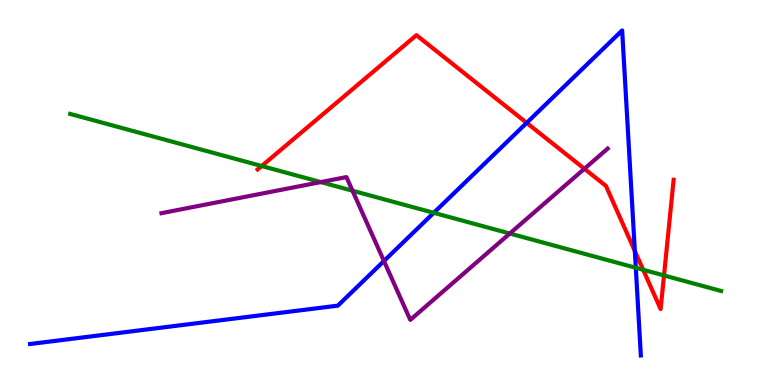[{'lines': ['blue', 'red'], 'intersections': [{'x': 6.8, 'y': 6.81}, {'x': 8.19, 'y': 3.48}]}, {'lines': ['green', 'red'], 'intersections': [{'x': 3.38, 'y': 5.69}, {'x': 8.3, 'y': 2.99}, {'x': 8.57, 'y': 2.85}]}, {'lines': ['purple', 'red'], 'intersections': [{'x': 7.54, 'y': 5.62}]}, {'lines': ['blue', 'green'], 'intersections': [{'x': 5.6, 'y': 4.47}, {'x': 8.2, 'y': 3.04}]}, {'lines': ['blue', 'purple'], 'intersections': [{'x': 4.95, 'y': 3.22}]}, {'lines': ['green', 'purple'], 'intersections': [{'x': 4.14, 'y': 5.27}, {'x': 4.55, 'y': 5.05}, {'x': 6.58, 'y': 3.93}]}]